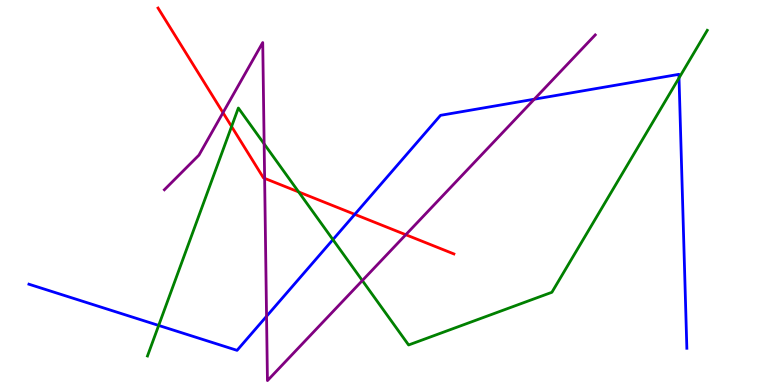[{'lines': ['blue', 'red'], 'intersections': [{'x': 4.58, 'y': 4.43}]}, {'lines': ['green', 'red'], 'intersections': [{'x': 2.99, 'y': 6.71}, {'x': 3.85, 'y': 5.01}]}, {'lines': ['purple', 'red'], 'intersections': [{'x': 2.88, 'y': 7.07}, {'x': 3.41, 'y': 5.37}, {'x': 5.24, 'y': 3.9}]}, {'lines': ['blue', 'green'], 'intersections': [{'x': 2.05, 'y': 1.55}, {'x': 4.3, 'y': 3.78}, {'x': 8.76, 'y': 7.97}]}, {'lines': ['blue', 'purple'], 'intersections': [{'x': 3.44, 'y': 1.78}, {'x': 6.89, 'y': 7.42}]}, {'lines': ['green', 'purple'], 'intersections': [{'x': 3.41, 'y': 6.26}, {'x': 4.68, 'y': 2.71}]}]